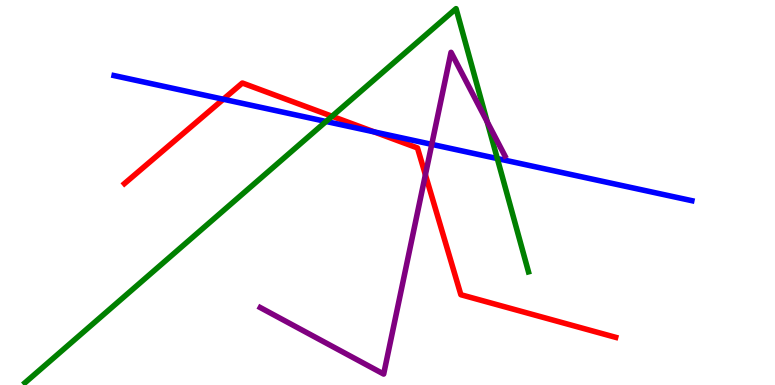[{'lines': ['blue', 'red'], 'intersections': [{'x': 2.88, 'y': 7.42}, {'x': 4.83, 'y': 6.57}]}, {'lines': ['green', 'red'], 'intersections': [{'x': 4.28, 'y': 6.98}]}, {'lines': ['purple', 'red'], 'intersections': [{'x': 5.49, 'y': 5.46}]}, {'lines': ['blue', 'green'], 'intersections': [{'x': 4.21, 'y': 6.84}, {'x': 6.42, 'y': 5.88}]}, {'lines': ['blue', 'purple'], 'intersections': [{'x': 5.57, 'y': 6.25}]}, {'lines': ['green', 'purple'], 'intersections': [{'x': 6.29, 'y': 6.84}]}]